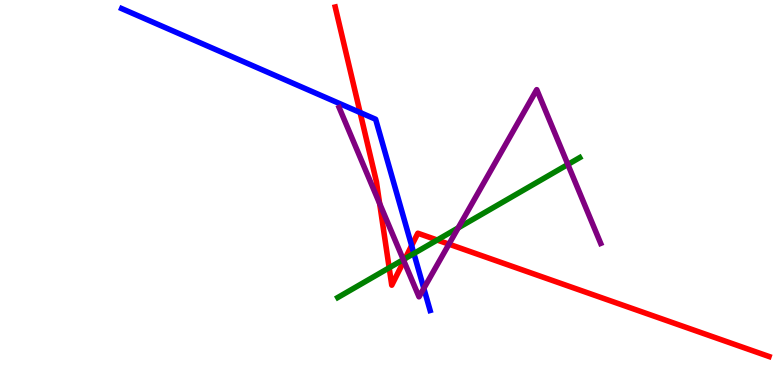[{'lines': ['blue', 'red'], 'intersections': [{'x': 4.65, 'y': 7.08}, {'x': 5.31, 'y': 3.62}]}, {'lines': ['green', 'red'], 'intersections': [{'x': 5.02, 'y': 3.04}, {'x': 5.23, 'y': 3.28}, {'x': 5.64, 'y': 3.77}]}, {'lines': ['purple', 'red'], 'intersections': [{'x': 4.9, 'y': 4.71}, {'x': 5.21, 'y': 3.22}, {'x': 5.79, 'y': 3.66}]}, {'lines': ['blue', 'green'], 'intersections': [{'x': 5.34, 'y': 3.42}]}, {'lines': ['blue', 'purple'], 'intersections': [{'x': 5.47, 'y': 2.51}]}, {'lines': ['green', 'purple'], 'intersections': [{'x': 5.2, 'y': 3.26}, {'x': 5.91, 'y': 4.08}, {'x': 7.33, 'y': 5.73}]}]